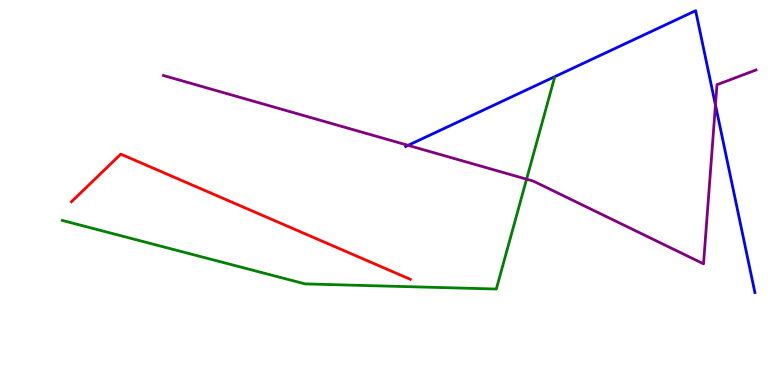[{'lines': ['blue', 'red'], 'intersections': []}, {'lines': ['green', 'red'], 'intersections': []}, {'lines': ['purple', 'red'], 'intersections': []}, {'lines': ['blue', 'green'], 'intersections': []}, {'lines': ['blue', 'purple'], 'intersections': [{'x': 5.27, 'y': 6.22}, {'x': 9.23, 'y': 7.27}]}, {'lines': ['green', 'purple'], 'intersections': [{'x': 6.79, 'y': 5.35}]}]